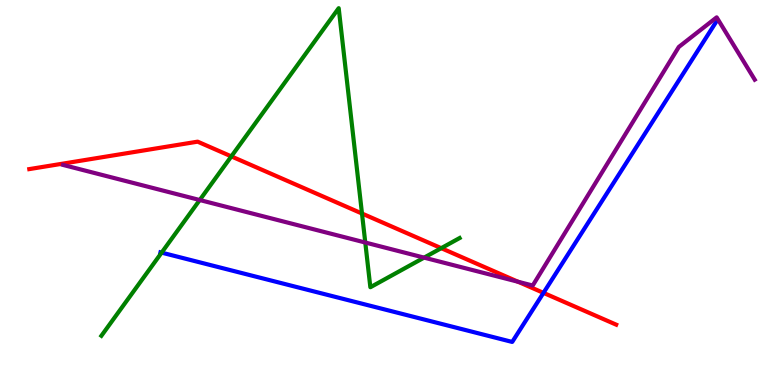[{'lines': ['blue', 'red'], 'intersections': [{'x': 7.01, 'y': 2.39}]}, {'lines': ['green', 'red'], 'intersections': [{'x': 2.99, 'y': 5.94}, {'x': 4.67, 'y': 4.45}, {'x': 5.69, 'y': 3.55}]}, {'lines': ['purple', 'red'], 'intersections': [{'x': 6.68, 'y': 2.68}]}, {'lines': ['blue', 'green'], 'intersections': [{'x': 2.09, 'y': 3.44}]}, {'lines': ['blue', 'purple'], 'intersections': []}, {'lines': ['green', 'purple'], 'intersections': [{'x': 2.58, 'y': 4.8}, {'x': 4.71, 'y': 3.7}, {'x': 5.47, 'y': 3.31}]}]